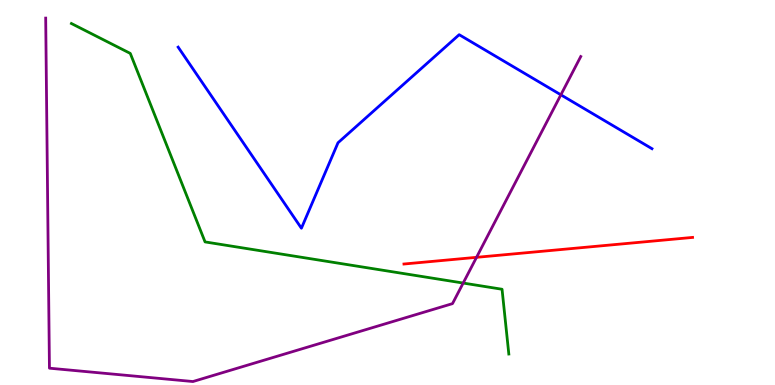[{'lines': ['blue', 'red'], 'intersections': []}, {'lines': ['green', 'red'], 'intersections': []}, {'lines': ['purple', 'red'], 'intersections': [{'x': 6.15, 'y': 3.32}]}, {'lines': ['blue', 'green'], 'intersections': []}, {'lines': ['blue', 'purple'], 'intersections': [{'x': 7.24, 'y': 7.54}]}, {'lines': ['green', 'purple'], 'intersections': [{'x': 5.98, 'y': 2.65}]}]